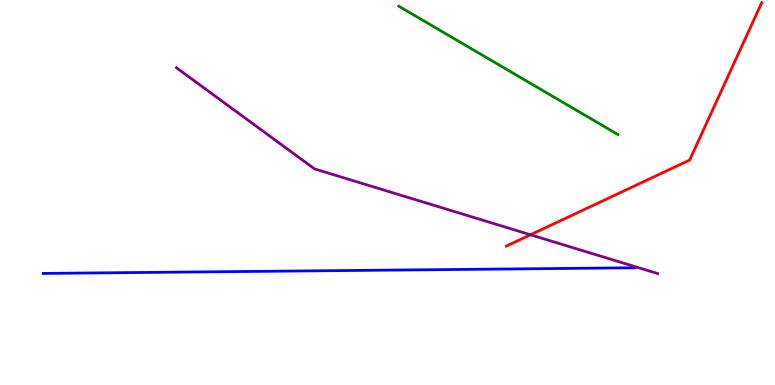[{'lines': ['blue', 'red'], 'intersections': []}, {'lines': ['green', 'red'], 'intersections': []}, {'lines': ['purple', 'red'], 'intersections': [{'x': 6.85, 'y': 3.9}]}, {'lines': ['blue', 'green'], 'intersections': []}, {'lines': ['blue', 'purple'], 'intersections': []}, {'lines': ['green', 'purple'], 'intersections': []}]